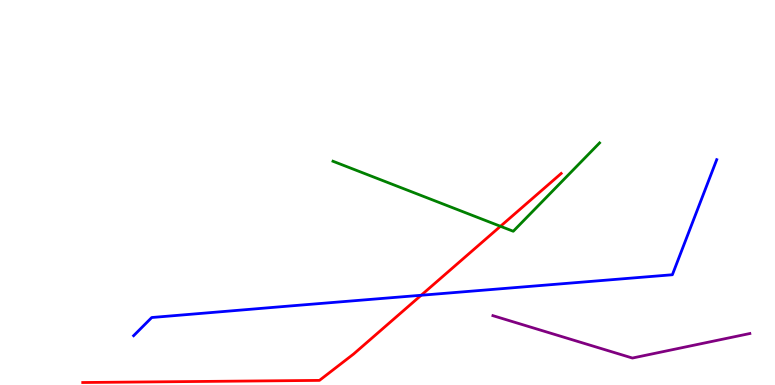[{'lines': ['blue', 'red'], 'intersections': [{'x': 5.43, 'y': 2.33}]}, {'lines': ['green', 'red'], 'intersections': [{'x': 6.46, 'y': 4.12}]}, {'lines': ['purple', 'red'], 'intersections': []}, {'lines': ['blue', 'green'], 'intersections': []}, {'lines': ['blue', 'purple'], 'intersections': []}, {'lines': ['green', 'purple'], 'intersections': []}]